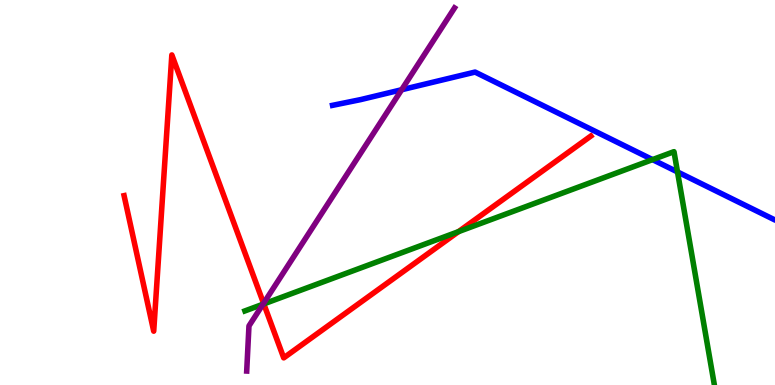[{'lines': ['blue', 'red'], 'intersections': []}, {'lines': ['green', 'red'], 'intersections': [{'x': 3.4, 'y': 2.11}, {'x': 5.92, 'y': 3.98}]}, {'lines': ['purple', 'red'], 'intersections': [{'x': 3.4, 'y': 2.12}]}, {'lines': ['blue', 'green'], 'intersections': [{'x': 8.42, 'y': 5.85}, {'x': 8.74, 'y': 5.53}]}, {'lines': ['blue', 'purple'], 'intersections': [{'x': 5.18, 'y': 7.67}]}, {'lines': ['green', 'purple'], 'intersections': [{'x': 3.39, 'y': 2.1}]}]